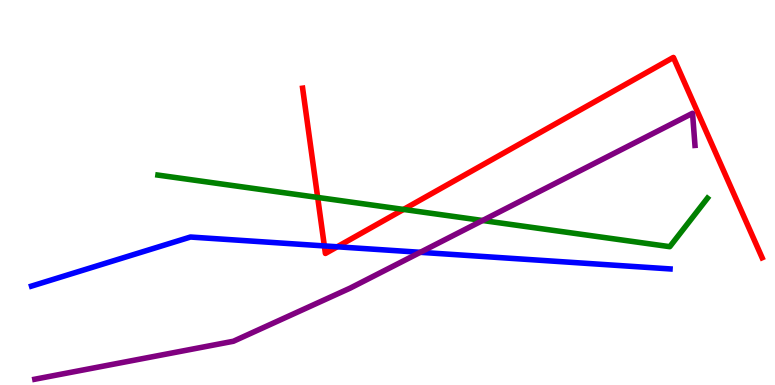[{'lines': ['blue', 'red'], 'intersections': [{'x': 4.19, 'y': 3.61}, {'x': 4.35, 'y': 3.59}]}, {'lines': ['green', 'red'], 'intersections': [{'x': 4.1, 'y': 4.87}, {'x': 5.21, 'y': 4.56}]}, {'lines': ['purple', 'red'], 'intersections': []}, {'lines': ['blue', 'green'], 'intersections': []}, {'lines': ['blue', 'purple'], 'intersections': [{'x': 5.42, 'y': 3.45}]}, {'lines': ['green', 'purple'], 'intersections': [{'x': 6.23, 'y': 4.27}]}]